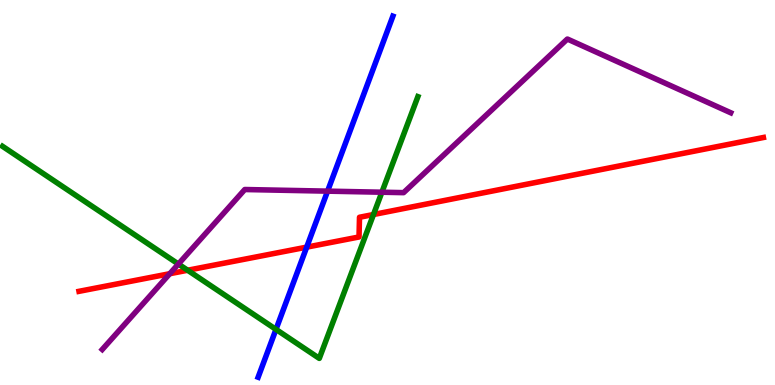[{'lines': ['blue', 'red'], 'intersections': [{'x': 3.96, 'y': 3.58}]}, {'lines': ['green', 'red'], 'intersections': [{'x': 2.42, 'y': 2.98}, {'x': 4.82, 'y': 4.43}]}, {'lines': ['purple', 'red'], 'intersections': [{'x': 2.19, 'y': 2.89}]}, {'lines': ['blue', 'green'], 'intersections': [{'x': 3.56, 'y': 1.44}]}, {'lines': ['blue', 'purple'], 'intersections': [{'x': 4.23, 'y': 5.04}]}, {'lines': ['green', 'purple'], 'intersections': [{'x': 2.3, 'y': 3.14}, {'x': 4.93, 'y': 5.01}]}]